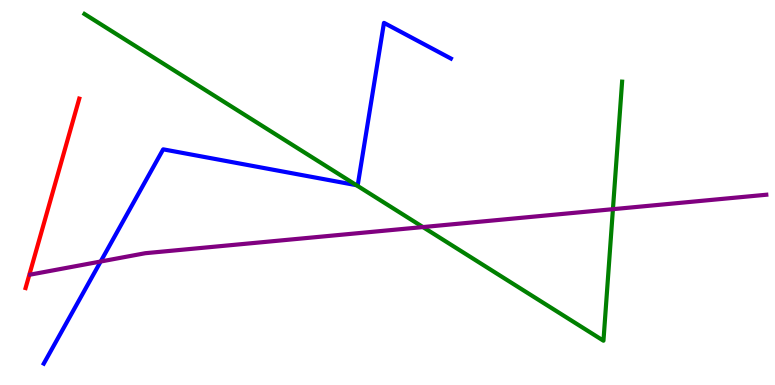[{'lines': ['blue', 'red'], 'intersections': []}, {'lines': ['green', 'red'], 'intersections': []}, {'lines': ['purple', 'red'], 'intersections': []}, {'lines': ['blue', 'green'], 'intersections': [{'x': 4.6, 'y': 5.19}]}, {'lines': ['blue', 'purple'], 'intersections': [{'x': 1.3, 'y': 3.21}]}, {'lines': ['green', 'purple'], 'intersections': [{'x': 5.46, 'y': 4.1}, {'x': 7.91, 'y': 4.57}]}]